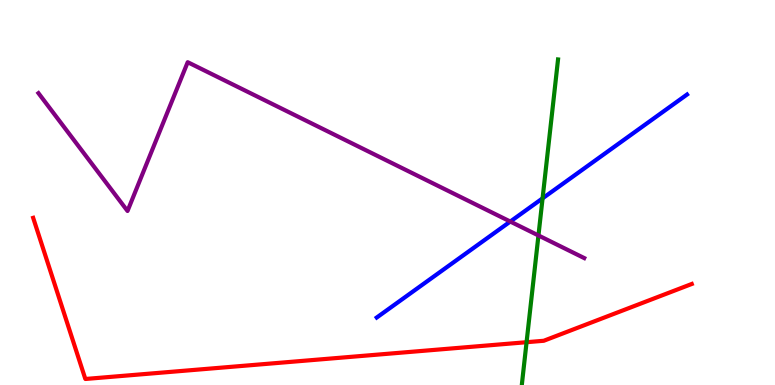[{'lines': ['blue', 'red'], 'intersections': []}, {'lines': ['green', 'red'], 'intersections': [{'x': 6.79, 'y': 1.11}]}, {'lines': ['purple', 'red'], 'intersections': []}, {'lines': ['blue', 'green'], 'intersections': [{'x': 7.0, 'y': 4.85}]}, {'lines': ['blue', 'purple'], 'intersections': [{'x': 6.58, 'y': 4.25}]}, {'lines': ['green', 'purple'], 'intersections': [{'x': 6.95, 'y': 3.88}]}]